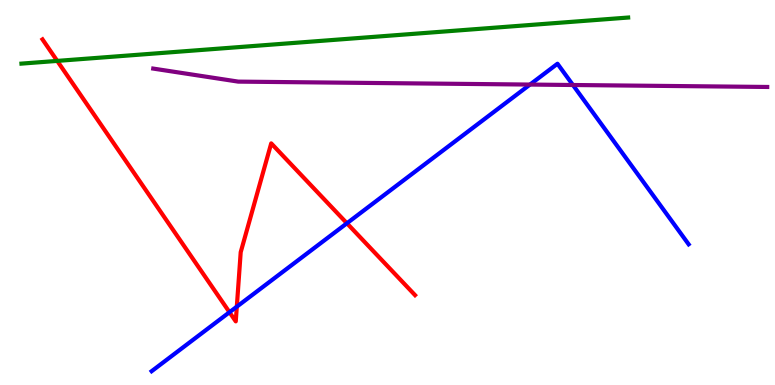[{'lines': ['blue', 'red'], 'intersections': [{'x': 2.96, 'y': 1.89}, {'x': 3.06, 'y': 2.03}, {'x': 4.48, 'y': 4.2}]}, {'lines': ['green', 'red'], 'intersections': [{'x': 0.739, 'y': 8.42}]}, {'lines': ['purple', 'red'], 'intersections': []}, {'lines': ['blue', 'green'], 'intersections': []}, {'lines': ['blue', 'purple'], 'intersections': [{'x': 6.84, 'y': 7.8}, {'x': 7.39, 'y': 7.79}]}, {'lines': ['green', 'purple'], 'intersections': []}]